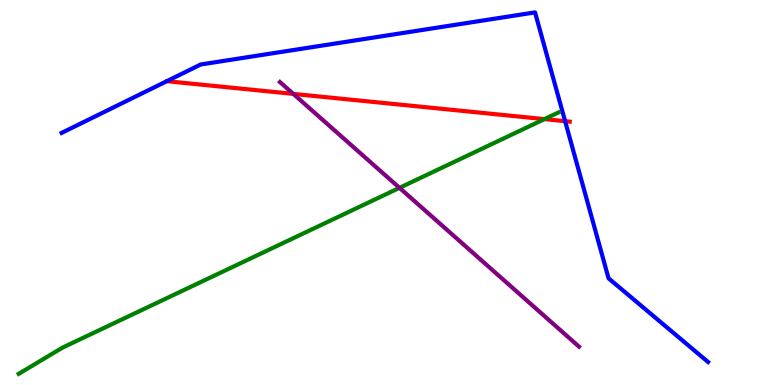[{'lines': ['blue', 'red'], 'intersections': [{'x': 7.29, 'y': 6.85}]}, {'lines': ['green', 'red'], 'intersections': [{'x': 7.02, 'y': 6.91}]}, {'lines': ['purple', 'red'], 'intersections': [{'x': 3.78, 'y': 7.56}]}, {'lines': ['blue', 'green'], 'intersections': []}, {'lines': ['blue', 'purple'], 'intersections': []}, {'lines': ['green', 'purple'], 'intersections': [{'x': 5.15, 'y': 5.12}]}]